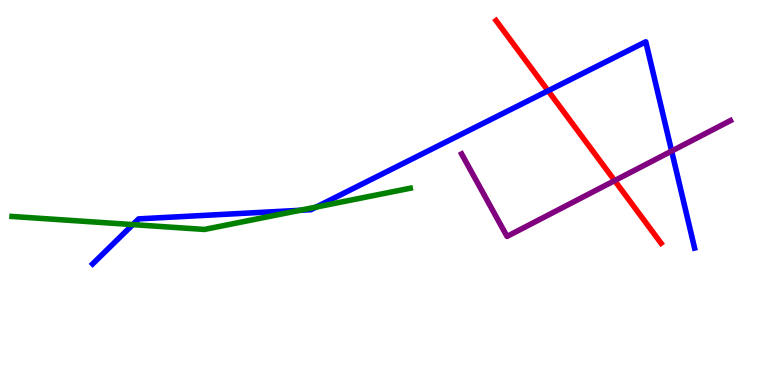[{'lines': ['blue', 'red'], 'intersections': [{'x': 7.07, 'y': 7.64}]}, {'lines': ['green', 'red'], 'intersections': []}, {'lines': ['purple', 'red'], 'intersections': [{'x': 7.93, 'y': 5.31}]}, {'lines': ['blue', 'green'], 'intersections': [{'x': 1.71, 'y': 4.17}, {'x': 3.87, 'y': 4.54}, {'x': 4.08, 'y': 4.62}]}, {'lines': ['blue', 'purple'], 'intersections': [{'x': 8.67, 'y': 6.08}]}, {'lines': ['green', 'purple'], 'intersections': []}]